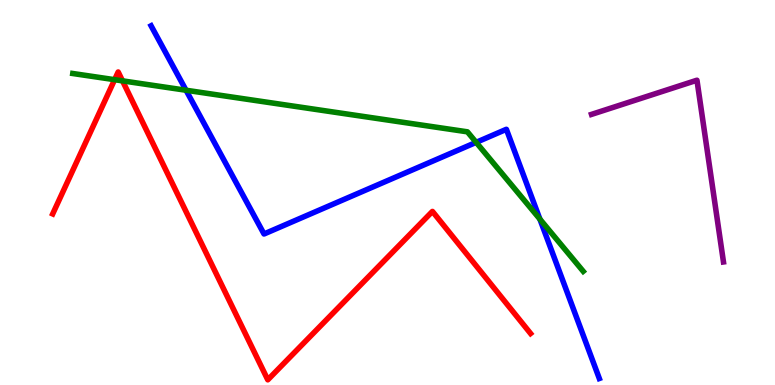[{'lines': ['blue', 'red'], 'intersections': []}, {'lines': ['green', 'red'], 'intersections': [{'x': 1.48, 'y': 7.93}, {'x': 1.58, 'y': 7.9}]}, {'lines': ['purple', 'red'], 'intersections': []}, {'lines': ['blue', 'green'], 'intersections': [{'x': 2.4, 'y': 7.66}, {'x': 6.14, 'y': 6.3}, {'x': 6.97, 'y': 4.31}]}, {'lines': ['blue', 'purple'], 'intersections': []}, {'lines': ['green', 'purple'], 'intersections': []}]